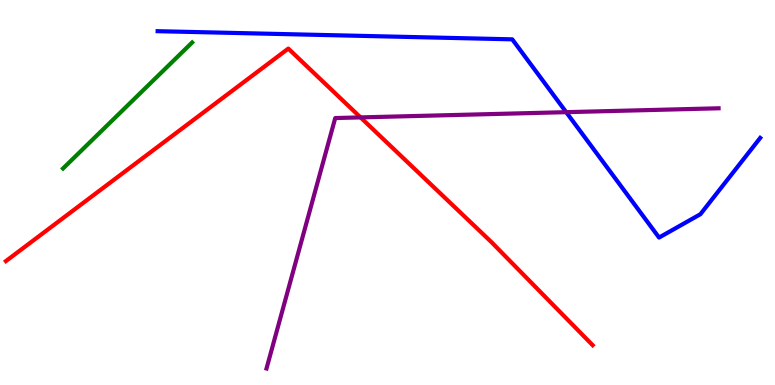[{'lines': ['blue', 'red'], 'intersections': []}, {'lines': ['green', 'red'], 'intersections': []}, {'lines': ['purple', 'red'], 'intersections': [{'x': 4.65, 'y': 6.95}]}, {'lines': ['blue', 'green'], 'intersections': []}, {'lines': ['blue', 'purple'], 'intersections': [{'x': 7.31, 'y': 7.09}]}, {'lines': ['green', 'purple'], 'intersections': []}]